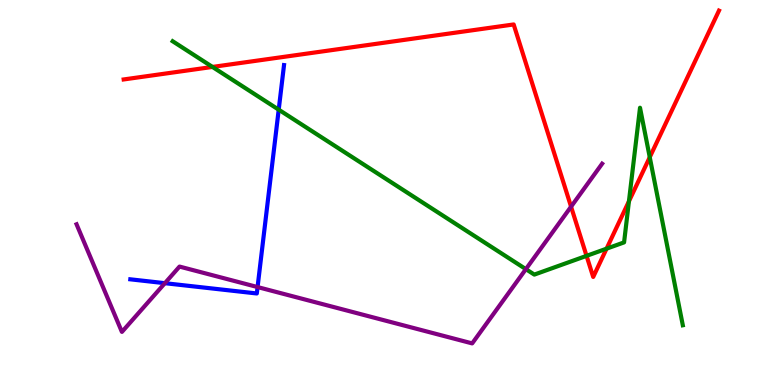[{'lines': ['blue', 'red'], 'intersections': []}, {'lines': ['green', 'red'], 'intersections': [{'x': 2.74, 'y': 8.26}, {'x': 7.57, 'y': 3.35}, {'x': 7.83, 'y': 3.54}, {'x': 8.12, 'y': 4.77}, {'x': 8.38, 'y': 5.92}]}, {'lines': ['purple', 'red'], 'intersections': [{'x': 7.37, 'y': 4.63}]}, {'lines': ['blue', 'green'], 'intersections': [{'x': 3.6, 'y': 7.15}]}, {'lines': ['blue', 'purple'], 'intersections': [{'x': 2.13, 'y': 2.64}, {'x': 3.32, 'y': 2.54}]}, {'lines': ['green', 'purple'], 'intersections': [{'x': 6.79, 'y': 3.01}]}]